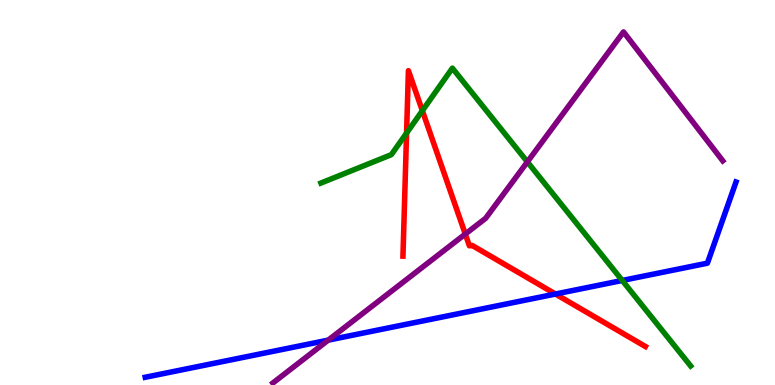[{'lines': ['blue', 'red'], 'intersections': [{'x': 7.17, 'y': 2.36}]}, {'lines': ['green', 'red'], 'intersections': [{'x': 5.25, 'y': 6.54}, {'x': 5.45, 'y': 7.12}]}, {'lines': ['purple', 'red'], 'intersections': [{'x': 6.0, 'y': 3.92}]}, {'lines': ['blue', 'green'], 'intersections': [{'x': 8.03, 'y': 2.72}]}, {'lines': ['blue', 'purple'], 'intersections': [{'x': 4.24, 'y': 1.17}]}, {'lines': ['green', 'purple'], 'intersections': [{'x': 6.8, 'y': 5.8}]}]